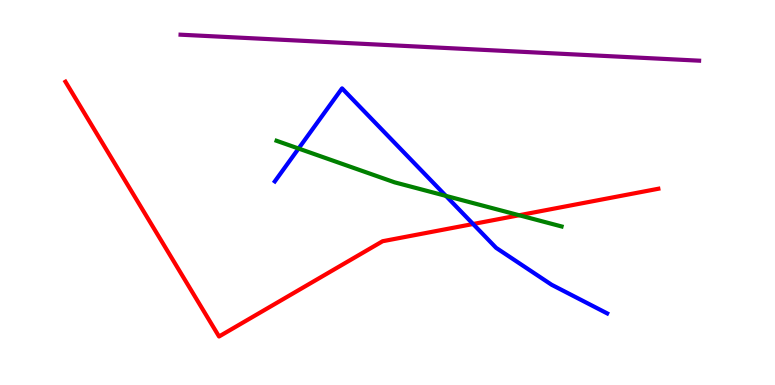[{'lines': ['blue', 'red'], 'intersections': [{'x': 6.1, 'y': 4.18}]}, {'lines': ['green', 'red'], 'intersections': [{'x': 6.7, 'y': 4.41}]}, {'lines': ['purple', 'red'], 'intersections': []}, {'lines': ['blue', 'green'], 'intersections': [{'x': 3.85, 'y': 6.14}, {'x': 5.75, 'y': 4.91}]}, {'lines': ['blue', 'purple'], 'intersections': []}, {'lines': ['green', 'purple'], 'intersections': []}]